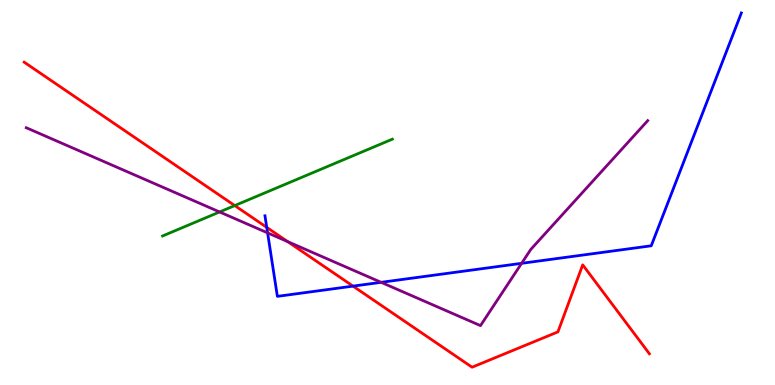[{'lines': ['blue', 'red'], 'intersections': [{'x': 3.44, 'y': 4.09}, {'x': 4.56, 'y': 2.57}]}, {'lines': ['green', 'red'], 'intersections': [{'x': 3.03, 'y': 4.66}]}, {'lines': ['purple', 'red'], 'intersections': [{'x': 3.71, 'y': 3.72}]}, {'lines': ['blue', 'green'], 'intersections': []}, {'lines': ['blue', 'purple'], 'intersections': [{'x': 3.45, 'y': 3.95}, {'x': 4.92, 'y': 2.67}, {'x': 6.73, 'y': 3.16}]}, {'lines': ['green', 'purple'], 'intersections': [{'x': 2.83, 'y': 4.49}]}]